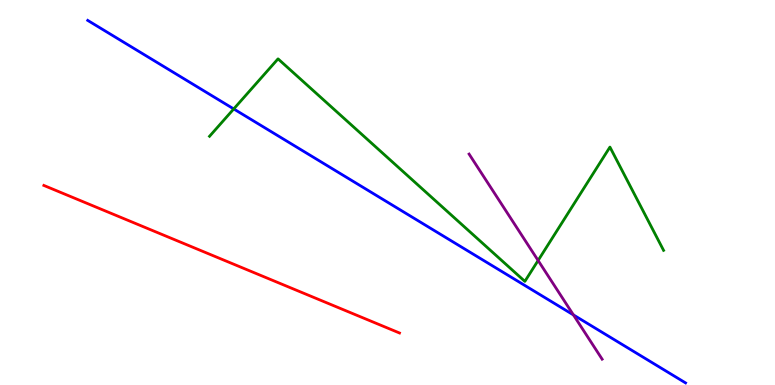[{'lines': ['blue', 'red'], 'intersections': []}, {'lines': ['green', 'red'], 'intersections': []}, {'lines': ['purple', 'red'], 'intersections': []}, {'lines': ['blue', 'green'], 'intersections': [{'x': 3.02, 'y': 7.17}]}, {'lines': ['blue', 'purple'], 'intersections': [{'x': 7.4, 'y': 1.82}]}, {'lines': ['green', 'purple'], 'intersections': [{'x': 6.94, 'y': 3.23}]}]